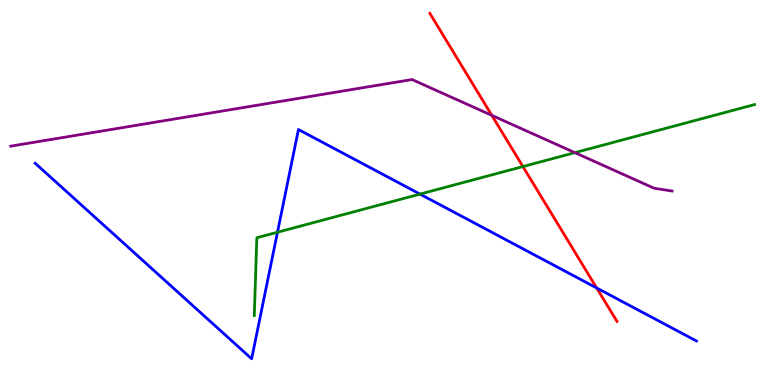[{'lines': ['blue', 'red'], 'intersections': [{'x': 7.7, 'y': 2.52}]}, {'lines': ['green', 'red'], 'intersections': [{'x': 6.75, 'y': 5.67}]}, {'lines': ['purple', 'red'], 'intersections': [{'x': 6.35, 'y': 7.0}]}, {'lines': ['blue', 'green'], 'intersections': [{'x': 3.58, 'y': 3.97}, {'x': 5.42, 'y': 4.96}]}, {'lines': ['blue', 'purple'], 'intersections': []}, {'lines': ['green', 'purple'], 'intersections': [{'x': 7.42, 'y': 6.03}]}]